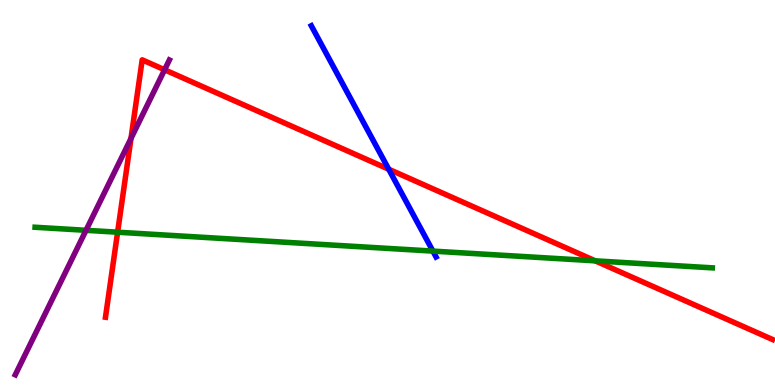[{'lines': ['blue', 'red'], 'intersections': [{'x': 5.02, 'y': 5.6}]}, {'lines': ['green', 'red'], 'intersections': [{'x': 1.52, 'y': 3.97}, {'x': 7.68, 'y': 3.23}]}, {'lines': ['purple', 'red'], 'intersections': [{'x': 1.69, 'y': 6.4}, {'x': 2.12, 'y': 8.19}]}, {'lines': ['blue', 'green'], 'intersections': [{'x': 5.59, 'y': 3.48}]}, {'lines': ['blue', 'purple'], 'intersections': []}, {'lines': ['green', 'purple'], 'intersections': [{'x': 1.11, 'y': 4.02}]}]